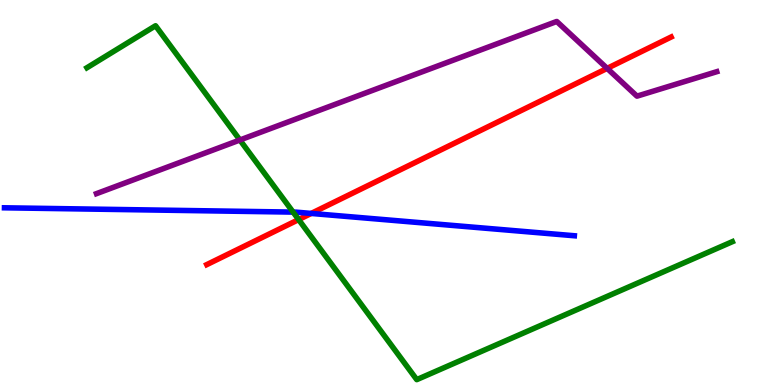[{'lines': ['blue', 'red'], 'intersections': [{'x': 4.02, 'y': 4.46}]}, {'lines': ['green', 'red'], 'intersections': [{'x': 3.85, 'y': 4.3}]}, {'lines': ['purple', 'red'], 'intersections': [{'x': 7.83, 'y': 8.22}]}, {'lines': ['blue', 'green'], 'intersections': [{'x': 3.78, 'y': 4.49}]}, {'lines': ['blue', 'purple'], 'intersections': []}, {'lines': ['green', 'purple'], 'intersections': [{'x': 3.1, 'y': 6.36}]}]